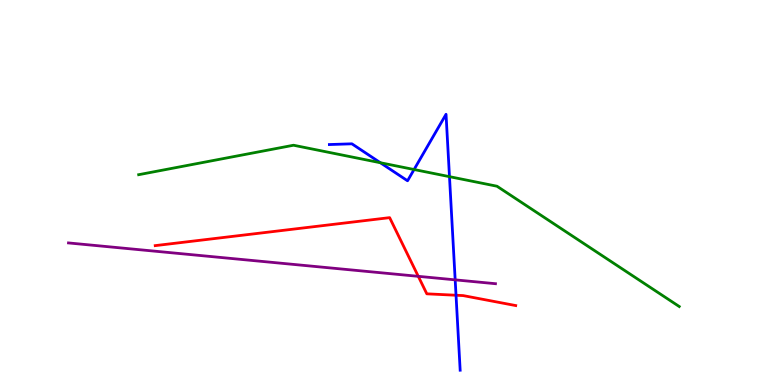[{'lines': ['blue', 'red'], 'intersections': [{'x': 5.88, 'y': 2.33}]}, {'lines': ['green', 'red'], 'intersections': []}, {'lines': ['purple', 'red'], 'intersections': [{'x': 5.4, 'y': 2.82}]}, {'lines': ['blue', 'green'], 'intersections': [{'x': 4.91, 'y': 5.77}, {'x': 5.34, 'y': 5.6}, {'x': 5.8, 'y': 5.41}]}, {'lines': ['blue', 'purple'], 'intersections': [{'x': 5.87, 'y': 2.73}]}, {'lines': ['green', 'purple'], 'intersections': []}]